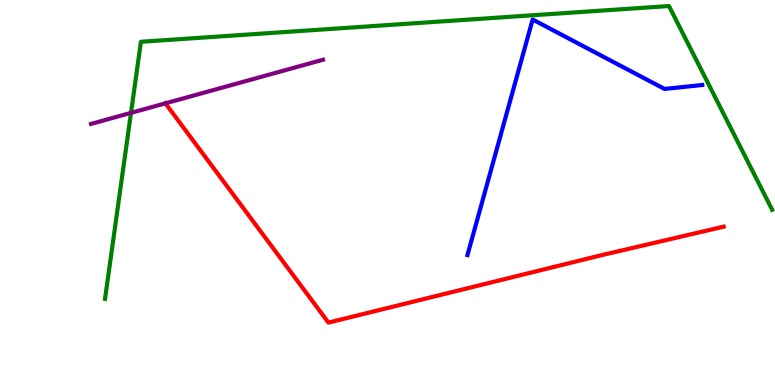[{'lines': ['blue', 'red'], 'intersections': []}, {'lines': ['green', 'red'], 'intersections': []}, {'lines': ['purple', 'red'], 'intersections': [{'x': 2.13, 'y': 7.32}]}, {'lines': ['blue', 'green'], 'intersections': []}, {'lines': ['blue', 'purple'], 'intersections': []}, {'lines': ['green', 'purple'], 'intersections': [{'x': 1.69, 'y': 7.07}]}]